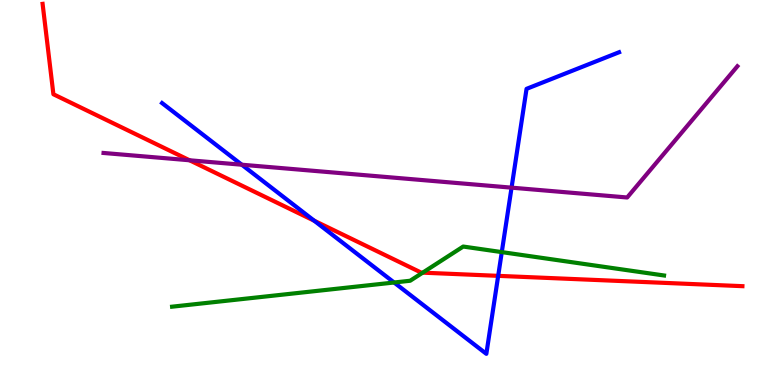[{'lines': ['blue', 'red'], 'intersections': [{'x': 4.05, 'y': 4.27}, {'x': 6.43, 'y': 2.84}]}, {'lines': ['green', 'red'], 'intersections': [{'x': 5.45, 'y': 2.92}]}, {'lines': ['purple', 'red'], 'intersections': [{'x': 2.45, 'y': 5.84}]}, {'lines': ['blue', 'green'], 'intersections': [{'x': 5.09, 'y': 2.66}, {'x': 6.47, 'y': 3.45}]}, {'lines': ['blue', 'purple'], 'intersections': [{'x': 3.12, 'y': 5.72}, {'x': 6.6, 'y': 5.13}]}, {'lines': ['green', 'purple'], 'intersections': []}]